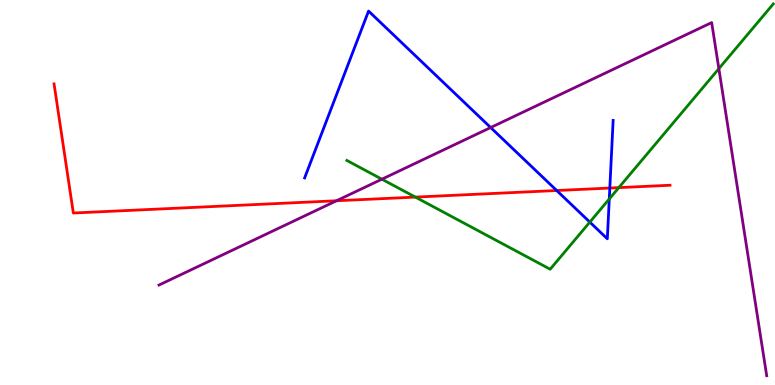[{'lines': ['blue', 'red'], 'intersections': [{'x': 7.18, 'y': 5.05}, {'x': 7.87, 'y': 5.12}]}, {'lines': ['green', 'red'], 'intersections': [{'x': 5.36, 'y': 4.88}, {'x': 7.98, 'y': 5.13}]}, {'lines': ['purple', 'red'], 'intersections': [{'x': 4.34, 'y': 4.79}]}, {'lines': ['blue', 'green'], 'intersections': [{'x': 7.61, 'y': 4.23}, {'x': 7.86, 'y': 4.83}]}, {'lines': ['blue', 'purple'], 'intersections': [{'x': 6.33, 'y': 6.69}]}, {'lines': ['green', 'purple'], 'intersections': [{'x': 4.93, 'y': 5.35}, {'x': 9.28, 'y': 8.22}]}]